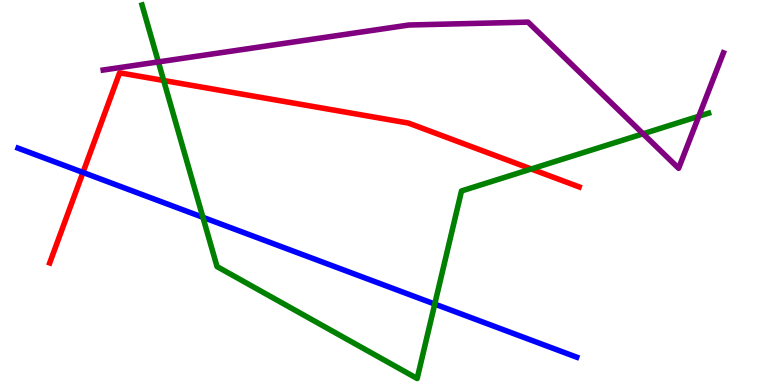[{'lines': ['blue', 'red'], 'intersections': [{'x': 1.07, 'y': 5.52}]}, {'lines': ['green', 'red'], 'intersections': [{'x': 2.11, 'y': 7.91}, {'x': 6.85, 'y': 5.61}]}, {'lines': ['purple', 'red'], 'intersections': []}, {'lines': ['blue', 'green'], 'intersections': [{'x': 2.62, 'y': 4.36}, {'x': 5.61, 'y': 2.1}]}, {'lines': ['blue', 'purple'], 'intersections': []}, {'lines': ['green', 'purple'], 'intersections': [{'x': 2.04, 'y': 8.39}, {'x': 8.3, 'y': 6.52}, {'x': 9.02, 'y': 6.98}]}]